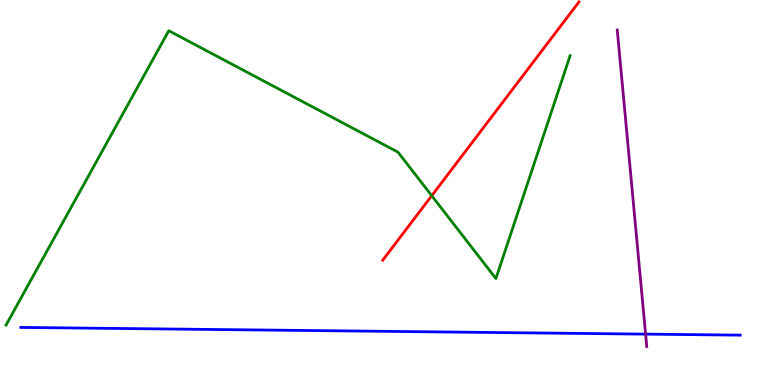[{'lines': ['blue', 'red'], 'intersections': []}, {'lines': ['green', 'red'], 'intersections': [{'x': 5.57, 'y': 4.92}]}, {'lines': ['purple', 'red'], 'intersections': []}, {'lines': ['blue', 'green'], 'intersections': []}, {'lines': ['blue', 'purple'], 'intersections': [{'x': 8.33, 'y': 1.32}]}, {'lines': ['green', 'purple'], 'intersections': []}]